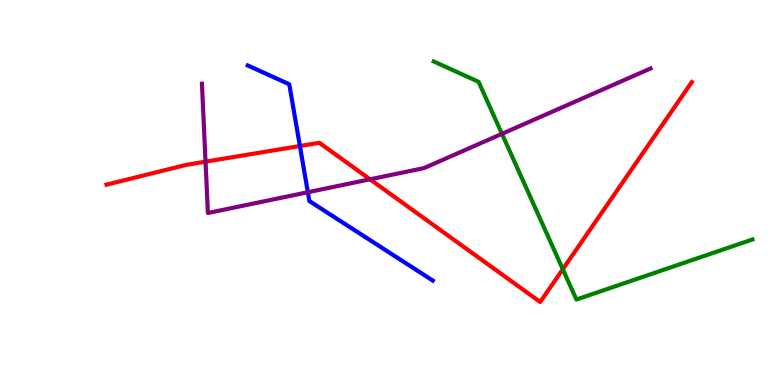[{'lines': ['blue', 'red'], 'intersections': [{'x': 3.87, 'y': 6.21}]}, {'lines': ['green', 'red'], 'intersections': [{'x': 7.26, 'y': 3.01}]}, {'lines': ['purple', 'red'], 'intersections': [{'x': 2.65, 'y': 5.8}, {'x': 4.77, 'y': 5.34}]}, {'lines': ['blue', 'green'], 'intersections': []}, {'lines': ['blue', 'purple'], 'intersections': [{'x': 3.97, 'y': 5.01}]}, {'lines': ['green', 'purple'], 'intersections': [{'x': 6.48, 'y': 6.52}]}]